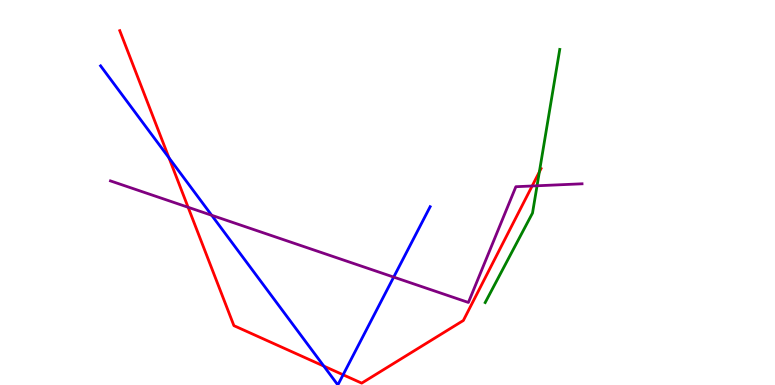[{'lines': ['blue', 'red'], 'intersections': [{'x': 2.18, 'y': 5.9}, {'x': 4.18, 'y': 0.491}, {'x': 4.43, 'y': 0.266}]}, {'lines': ['green', 'red'], 'intersections': [{'x': 6.96, 'y': 5.54}]}, {'lines': ['purple', 'red'], 'intersections': [{'x': 2.43, 'y': 4.62}, {'x': 6.87, 'y': 5.17}]}, {'lines': ['blue', 'green'], 'intersections': []}, {'lines': ['blue', 'purple'], 'intersections': [{'x': 2.73, 'y': 4.41}, {'x': 5.08, 'y': 2.8}]}, {'lines': ['green', 'purple'], 'intersections': [{'x': 6.93, 'y': 5.17}]}]